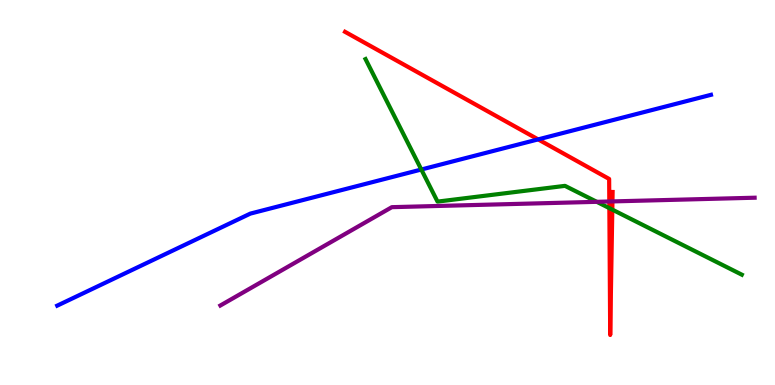[{'lines': ['blue', 'red'], 'intersections': [{'x': 6.94, 'y': 6.38}]}, {'lines': ['green', 'red'], 'intersections': [{'x': 7.86, 'y': 4.59}, {'x': 7.9, 'y': 4.55}]}, {'lines': ['purple', 'red'], 'intersections': [{'x': 7.86, 'y': 4.77}, {'x': 7.9, 'y': 4.77}]}, {'lines': ['blue', 'green'], 'intersections': [{'x': 5.44, 'y': 5.6}]}, {'lines': ['blue', 'purple'], 'intersections': []}, {'lines': ['green', 'purple'], 'intersections': [{'x': 7.7, 'y': 4.76}]}]